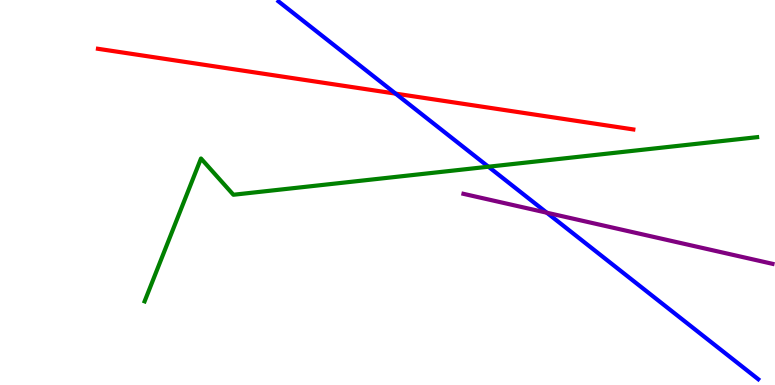[{'lines': ['blue', 'red'], 'intersections': [{'x': 5.1, 'y': 7.57}]}, {'lines': ['green', 'red'], 'intersections': []}, {'lines': ['purple', 'red'], 'intersections': []}, {'lines': ['blue', 'green'], 'intersections': [{'x': 6.3, 'y': 5.67}]}, {'lines': ['blue', 'purple'], 'intersections': [{'x': 7.06, 'y': 4.48}]}, {'lines': ['green', 'purple'], 'intersections': []}]